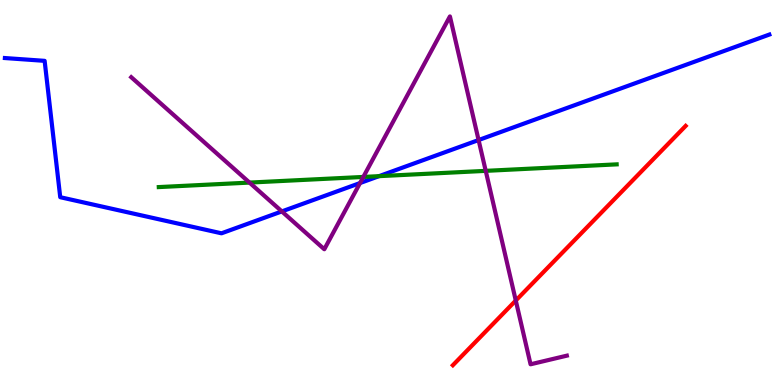[{'lines': ['blue', 'red'], 'intersections': []}, {'lines': ['green', 'red'], 'intersections': []}, {'lines': ['purple', 'red'], 'intersections': [{'x': 6.66, 'y': 2.19}]}, {'lines': ['blue', 'green'], 'intersections': [{'x': 4.89, 'y': 5.42}]}, {'lines': ['blue', 'purple'], 'intersections': [{'x': 3.64, 'y': 4.51}, {'x': 4.65, 'y': 5.25}, {'x': 6.18, 'y': 6.36}]}, {'lines': ['green', 'purple'], 'intersections': [{'x': 3.22, 'y': 5.26}, {'x': 4.69, 'y': 5.4}, {'x': 6.27, 'y': 5.56}]}]